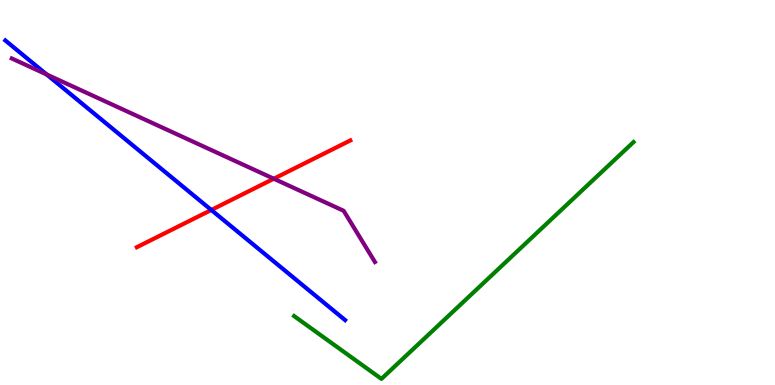[{'lines': ['blue', 'red'], 'intersections': [{'x': 2.73, 'y': 4.55}]}, {'lines': ['green', 'red'], 'intersections': []}, {'lines': ['purple', 'red'], 'intersections': [{'x': 3.53, 'y': 5.36}]}, {'lines': ['blue', 'green'], 'intersections': []}, {'lines': ['blue', 'purple'], 'intersections': [{'x': 0.602, 'y': 8.07}]}, {'lines': ['green', 'purple'], 'intersections': []}]